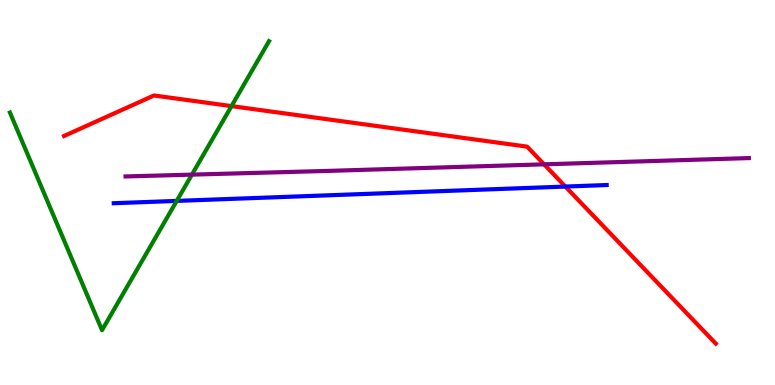[{'lines': ['blue', 'red'], 'intersections': [{'x': 7.3, 'y': 5.15}]}, {'lines': ['green', 'red'], 'intersections': [{'x': 2.99, 'y': 7.24}]}, {'lines': ['purple', 'red'], 'intersections': [{'x': 7.02, 'y': 5.73}]}, {'lines': ['blue', 'green'], 'intersections': [{'x': 2.28, 'y': 4.78}]}, {'lines': ['blue', 'purple'], 'intersections': []}, {'lines': ['green', 'purple'], 'intersections': [{'x': 2.48, 'y': 5.46}]}]